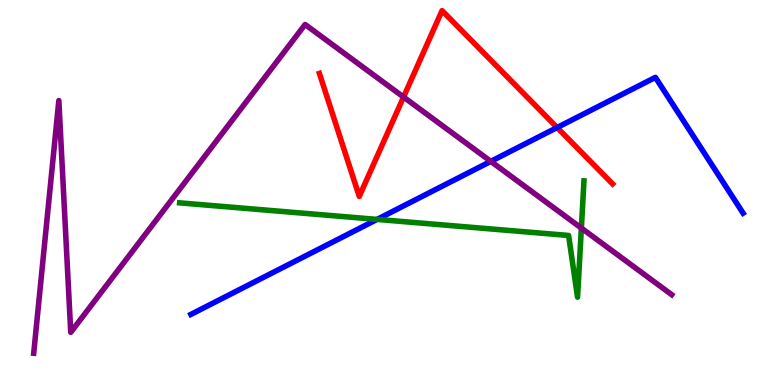[{'lines': ['blue', 'red'], 'intersections': [{'x': 7.19, 'y': 6.69}]}, {'lines': ['green', 'red'], 'intersections': []}, {'lines': ['purple', 'red'], 'intersections': [{'x': 5.21, 'y': 7.48}]}, {'lines': ['blue', 'green'], 'intersections': [{'x': 4.87, 'y': 4.3}]}, {'lines': ['blue', 'purple'], 'intersections': [{'x': 6.33, 'y': 5.81}]}, {'lines': ['green', 'purple'], 'intersections': [{'x': 7.5, 'y': 4.08}]}]